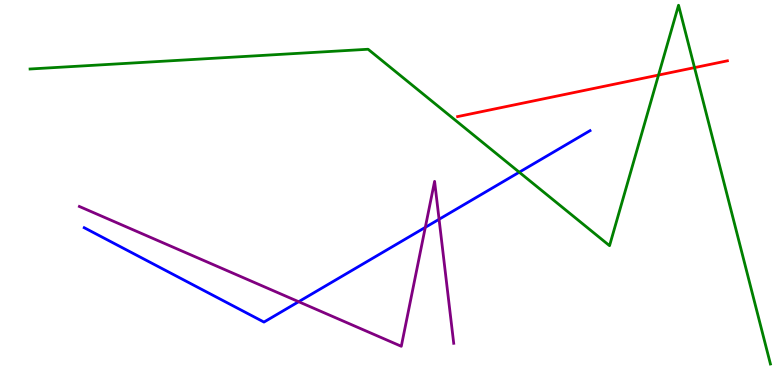[{'lines': ['blue', 'red'], 'intersections': []}, {'lines': ['green', 'red'], 'intersections': [{'x': 8.5, 'y': 8.05}, {'x': 8.96, 'y': 8.24}]}, {'lines': ['purple', 'red'], 'intersections': []}, {'lines': ['blue', 'green'], 'intersections': [{'x': 6.7, 'y': 5.53}]}, {'lines': ['blue', 'purple'], 'intersections': [{'x': 3.85, 'y': 2.16}, {'x': 5.49, 'y': 4.09}, {'x': 5.67, 'y': 4.3}]}, {'lines': ['green', 'purple'], 'intersections': []}]